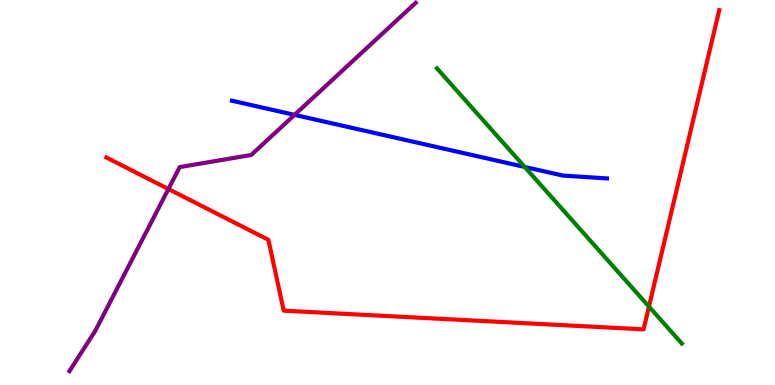[{'lines': ['blue', 'red'], 'intersections': []}, {'lines': ['green', 'red'], 'intersections': [{'x': 8.37, 'y': 2.04}]}, {'lines': ['purple', 'red'], 'intersections': [{'x': 2.17, 'y': 5.09}]}, {'lines': ['blue', 'green'], 'intersections': [{'x': 6.77, 'y': 5.66}]}, {'lines': ['blue', 'purple'], 'intersections': [{'x': 3.8, 'y': 7.02}]}, {'lines': ['green', 'purple'], 'intersections': []}]